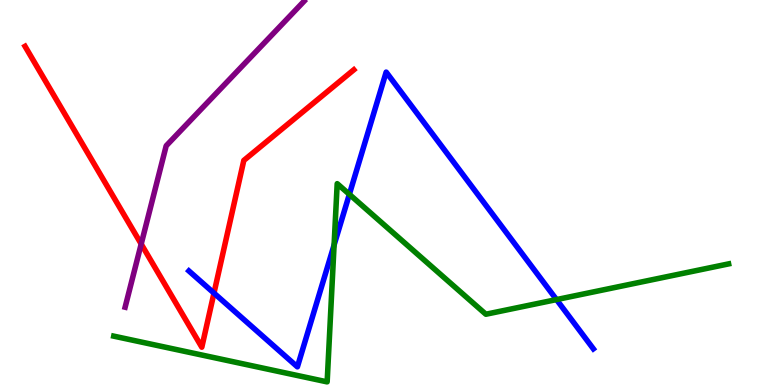[{'lines': ['blue', 'red'], 'intersections': [{'x': 2.76, 'y': 2.39}]}, {'lines': ['green', 'red'], 'intersections': []}, {'lines': ['purple', 'red'], 'intersections': [{'x': 1.82, 'y': 3.66}]}, {'lines': ['blue', 'green'], 'intersections': [{'x': 4.31, 'y': 3.64}, {'x': 4.51, 'y': 4.95}, {'x': 7.18, 'y': 2.22}]}, {'lines': ['blue', 'purple'], 'intersections': []}, {'lines': ['green', 'purple'], 'intersections': []}]